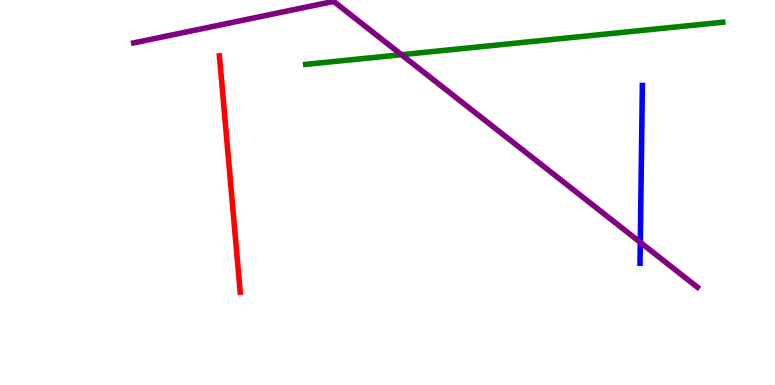[{'lines': ['blue', 'red'], 'intersections': []}, {'lines': ['green', 'red'], 'intersections': []}, {'lines': ['purple', 'red'], 'intersections': []}, {'lines': ['blue', 'green'], 'intersections': []}, {'lines': ['blue', 'purple'], 'intersections': [{'x': 8.26, 'y': 3.71}]}, {'lines': ['green', 'purple'], 'intersections': [{'x': 5.18, 'y': 8.58}]}]